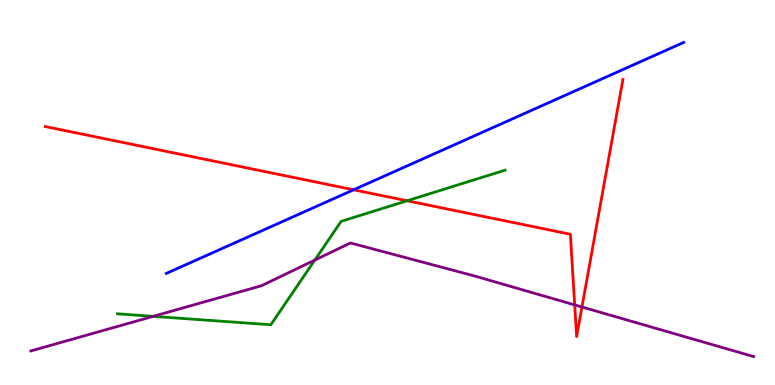[{'lines': ['blue', 'red'], 'intersections': [{'x': 4.56, 'y': 5.07}]}, {'lines': ['green', 'red'], 'intersections': [{'x': 5.25, 'y': 4.79}]}, {'lines': ['purple', 'red'], 'intersections': [{'x': 7.42, 'y': 2.08}, {'x': 7.51, 'y': 2.03}]}, {'lines': ['blue', 'green'], 'intersections': []}, {'lines': ['blue', 'purple'], 'intersections': []}, {'lines': ['green', 'purple'], 'intersections': [{'x': 1.98, 'y': 1.78}, {'x': 4.06, 'y': 3.24}]}]